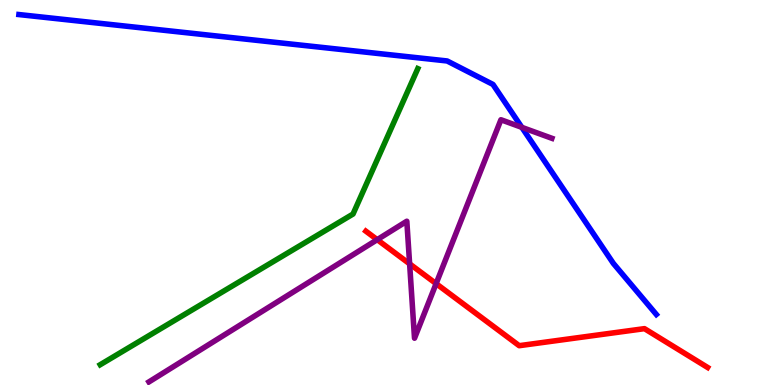[{'lines': ['blue', 'red'], 'intersections': []}, {'lines': ['green', 'red'], 'intersections': []}, {'lines': ['purple', 'red'], 'intersections': [{'x': 4.87, 'y': 3.78}, {'x': 5.29, 'y': 3.15}, {'x': 5.63, 'y': 2.63}]}, {'lines': ['blue', 'green'], 'intersections': []}, {'lines': ['blue', 'purple'], 'intersections': [{'x': 6.73, 'y': 6.69}]}, {'lines': ['green', 'purple'], 'intersections': []}]